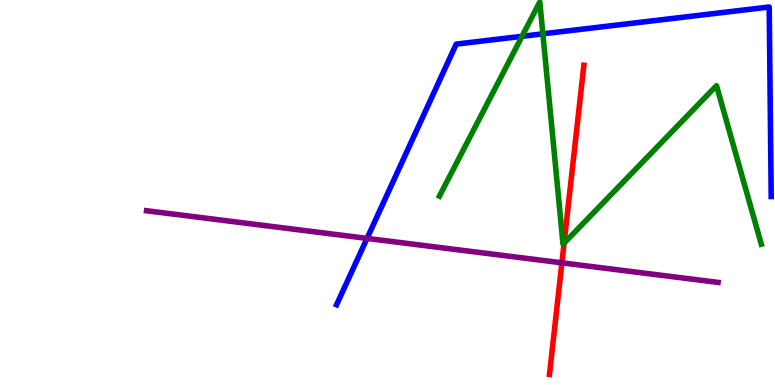[{'lines': ['blue', 'red'], 'intersections': []}, {'lines': ['green', 'red'], 'intersections': [{'x': 7.28, 'y': 3.68}]}, {'lines': ['purple', 'red'], 'intersections': [{'x': 7.25, 'y': 3.17}]}, {'lines': ['blue', 'green'], 'intersections': [{'x': 6.74, 'y': 9.06}, {'x': 7.0, 'y': 9.12}]}, {'lines': ['blue', 'purple'], 'intersections': [{'x': 4.74, 'y': 3.81}]}, {'lines': ['green', 'purple'], 'intersections': []}]